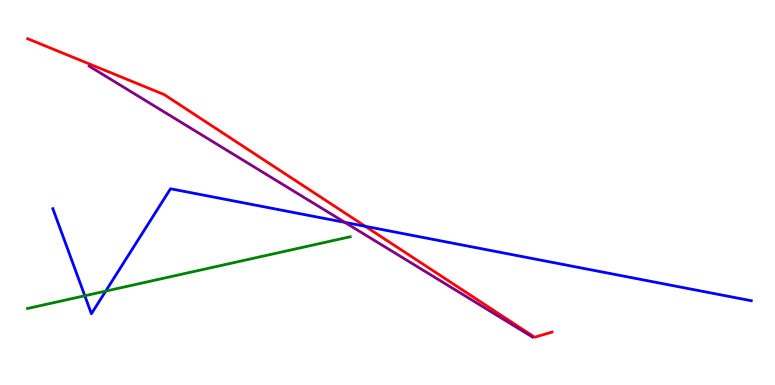[{'lines': ['blue', 'red'], 'intersections': [{'x': 4.71, 'y': 4.12}]}, {'lines': ['green', 'red'], 'intersections': []}, {'lines': ['purple', 'red'], 'intersections': []}, {'lines': ['blue', 'green'], 'intersections': [{'x': 1.09, 'y': 2.32}, {'x': 1.36, 'y': 2.44}]}, {'lines': ['blue', 'purple'], 'intersections': [{'x': 4.45, 'y': 4.22}]}, {'lines': ['green', 'purple'], 'intersections': []}]